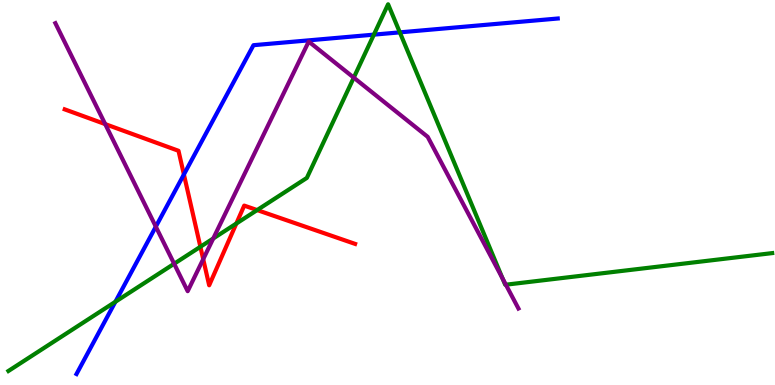[{'lines': ['blue', 'red'], 'intersections': [{'x': 2.37, 'y': 5.47}]}, {'lines': ['green', 'red'], 'intersections': [{'x': 2.59, 'y': 3.59}, {'x': 3.05, 'y': 4.19}, {'x': 3.32, 'y': 4.54}]}, {'lines': ['purple', 'red'], 'intersections': [{'x': 1.36, 'y': 6.78}, {'x': 2.62, 'y': 3.27}]}, {'lines': ['blue', 'green'], 'intersections': [{'x': 1.49, 'y': 2.16}, {'x': 4.82, 'y': 9.1}, {'x': 5.16, 'y': 9.16}]}, {'lines': ['blue', 'purple'], 'intersections': [{'x': 2.01, 'y': 4.11}]}, {'lines': ['green', 'purple'], 'intersections': [{'x': 2.25, 'y': 3.15}, {'x': 2.75, 'y': 3.81}, {'x': 4.56, 'y': 7.98}, {'x': 6.49, 'y': 2.77}, {'x': 6.53, 'y': 2.61}]}]